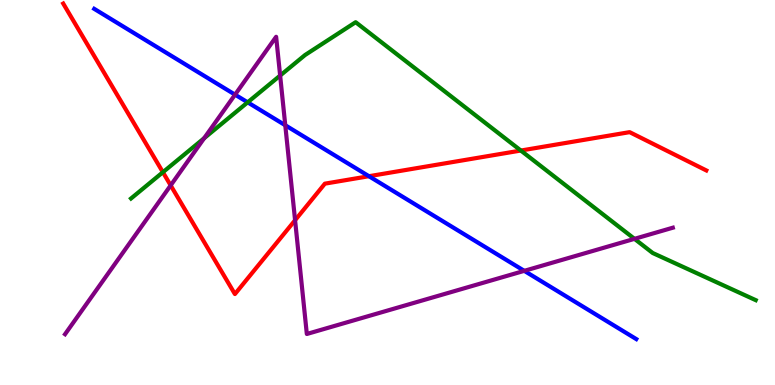[{'lines': ['blue', 'red'], 'intersections': [{'x': 4.76, 'y': 5.42}]}, {'lines': ['green', 'red'], 'intersections': [{'x': 2.1, 'y': 5.53}, {'x': 6.72, 'y': 6.09}]}, {'lines': ['purple', 'red'], 'intersections': [{'x': 2.2, 'y': 5.18}, {'x': 3.81, 'y': 4.28}]}, {'lines': ['blue', 'green'], 'intersections': [{'x': 3.2, 'y': 7.34}]}, {'lines': ['blue', 'purple'], 'intersections': [{'x': 3.03, 'y': 7.54}, {'x': 3.68, 'y': 6.75}, {'x': 6.76, 'y': 2.97}]}, {'lines': ['green', 'purple'], 'intersections': [{'x': 2.63, 'y': 6.41}, {'x': 3.61, 'y': 8.04}, {'x': 8.19, 'y': 3.8}]}]